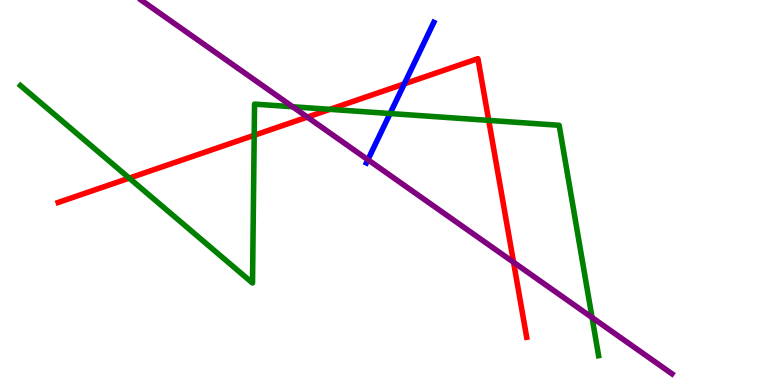[{'lines': ['blue', 'red'], 'intersections': [{'x': 5.22, 'y': 7.82}]}, {'lines': ['green', 'red'], 'intersections': [{'x': 1.67, 'y': 5.37}, {'x': 3.28, 'y': 6.49}, {'x': 4.26, 'y': 7.16}, {'x': 6.31, 'y': 6.87}]}, {'lines': ['purple', 'red'], 'intersections': [{'x': 3.97, 'y': 6.96}, {'x': 6.63, 'y': 3.19}]}, {'lines': ['blue', 'green'], 'intersections': [{'x': 5.03, 'y': 7.05}]}, {'lines': ['blue', 'purple'], 'intersections': [{'x': 4.75, 'y': 5.85}]}, {'lines': ['green', 'purple'], 'intersections': [{'x': 3.78, 'y': 7.23}, {'x': 7.64, 'y': 1.75}]}]